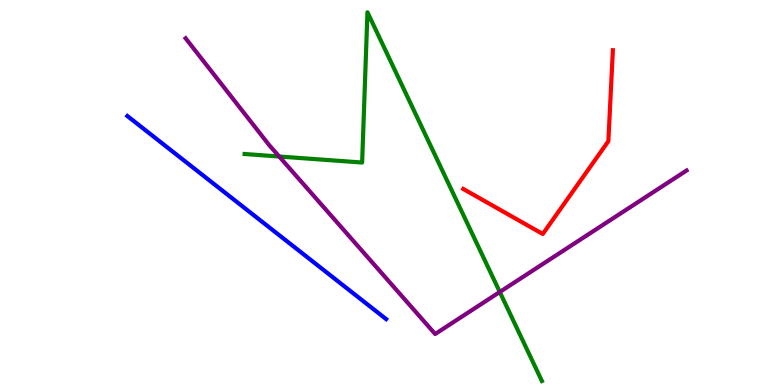[{'lines': ['blue', 'red'], 'intersections': []}, {'lines': ['green', 'red'], 'intersections': []}, {'lines': ['purple', 'red'], 'intersections': []}, {'lines': ['blue', 'green'], 'intersections': []}, {'lines': ['blue', 'purple'], 'intersections': []}, {'lines': ['green', 'purple'], 'intersections': [{'x': 3.6, 'y': 5.93}, {'x': 6.45, 'y': 2.42}]}]